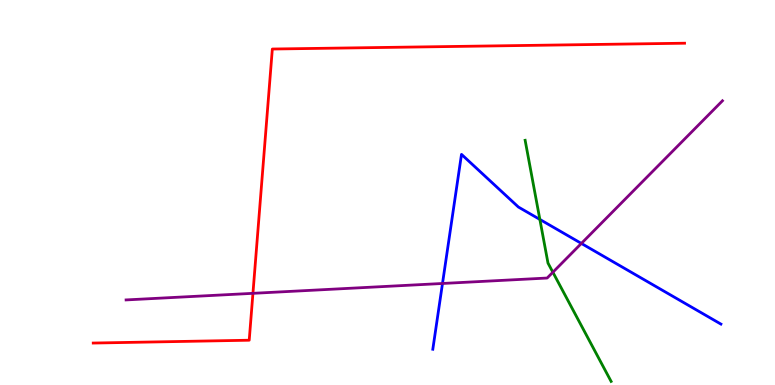[{'lines': ['blue', 'red'], 'intersections': []}, {'lines': ['green', 'red'], 'intersections': []}, {'lines': ['purple', 'red'], 'intersections': [{'x': 3.26, 'y': 2.38}]}, {'lines': ['blue', 'green'], 'intersections': [{'x': 6.97, 'y': 4.3}]}, {'lines': ['blue', 'purple'], 'intersections': [{'x': 5.71, 'y': 2.64}, {'x': 7.5, 'y': 3.68}]}, {'lines': ['green', 'purple'], 'intersections': [{'x': 7.13, 'y': 2.93}]}]